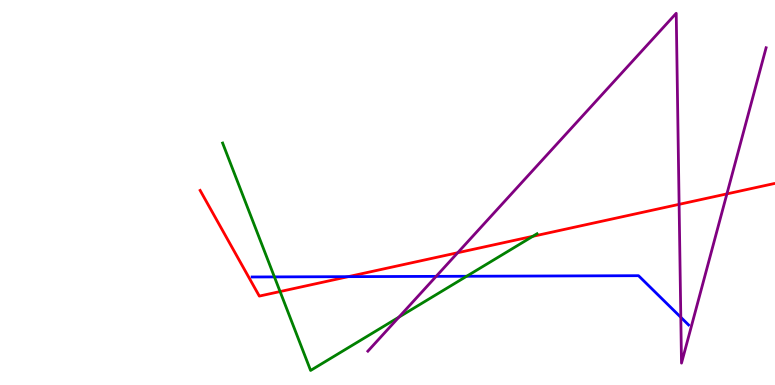[{'lines': ['blue', 'red'], 'intersections': [{'x': 4.49, 'y': 2.81}]}, {'lines': ['green', 'red'], 'intersections': [{'x': 3.61, 'y': 2.43}, {'x': 6.87, 'y': 3.86}]}, {'lines': ['purple', 'red'], 'intersections': [{'x': 5.91, 'y': 3.44}, {'x': 8.76, 'y': 4.69}, {'x': 9.38, 'y': 4.96}]}, {'lines': ['blue', 'green'], 'intersections': [{'x': 3.54, 'y': 2.81}, {'x': 6.02, 'y': 2.82}]}, {'lines': ['blue', 'purple'], 'intersections': [{'x': 5.63, 'y': 2.82}, {'x': 8.78, 'y': 1.76}]}, {'lines': ['green', 'purple'], 'intersections': [{'x': 5.15, 'y': 1.76}]}]